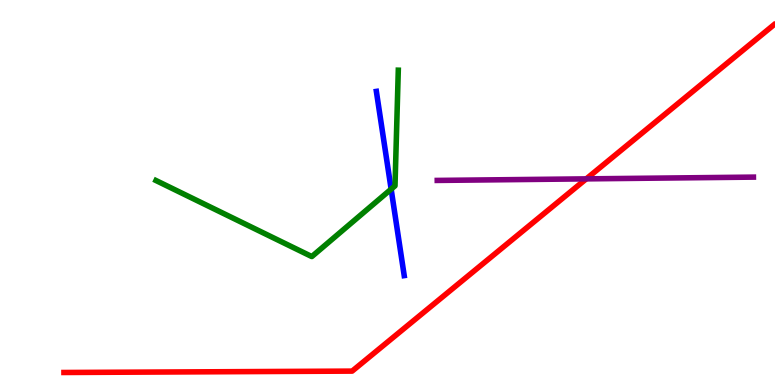[{'lines': ['blue', 'red'], 'intersections': []}, {'lines': ['green', 'red'], 'intersections': []}, {'lines': ['purple', 'red'], 'intersections': [{'x': 7.56, 'y': 5.35}]}, {'lines': ['blue', 'green'], 'intersections': [{'x': 5.05, 'y': 5.09}]}, {'lines': ['blue', 'purple'], 'intersections': []}, {'lines': ['green', 'purple'], 'intersections': []}]